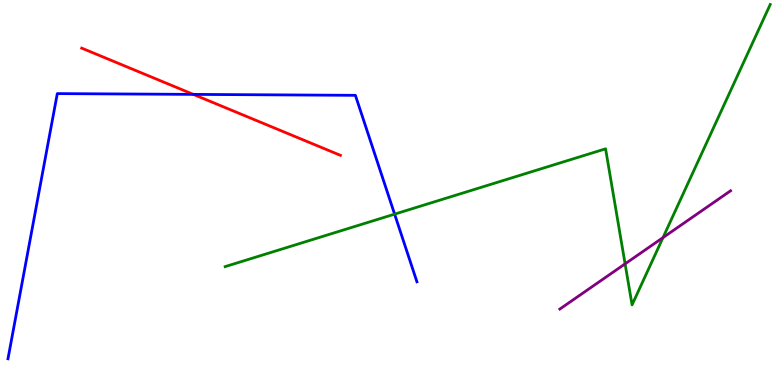[{'lines': ['blue', 'red'], 'intersections': [{'x': 2.49, 'y': 7.55}]}, {'lines': ['green', 'red'], 'intersections': []}, {'lines': ['purple', 'red'], 'intersections': []}, {'lines': ['blue', 'green'], 'intersections': [{'x': 5.09, 'y': 4.44}]}, {'lines': ['blue', 'purple'], 'intersections': []}, {'lines': ['green', 'purple'], 'intersections': [{'x': 8.07, 'y': 3.15}, {'x': 8.55, 'y': 3.83}]}]